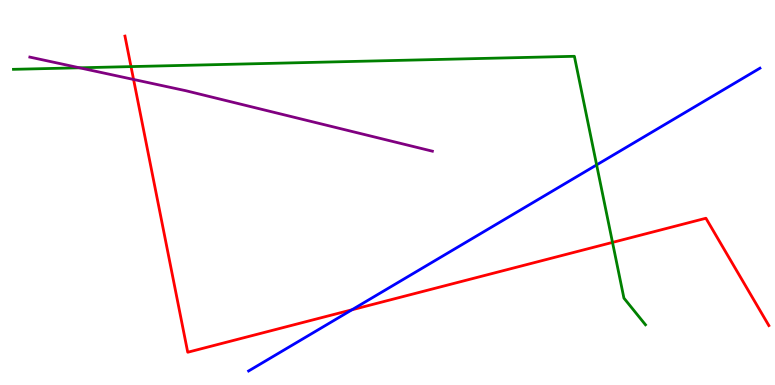[{'lines': ['blue', 'red'], 'intersections': [{'x': 4.54, 'y': 1.95}]}, {'lines': ['green', 'red'], 'intersections': [{'x': 1.69, 'y': 8.27}, {'x': 7.9, 'y': 3.7}]}, {'lines': ['purple', 'red'], 'intersections': [{'x': 1.72, 'y': 7.94}]}, {'lines': ['blue', 'green'], 'intersections': [{'x': 7.7, 'y': 5.72}]}, {'lines': ['blue', 'purple'], 'intersections': []}, {'lines': ['green', 'purple'], 'intersections': [{'x': 1.03, 'y': 8.24}]}]